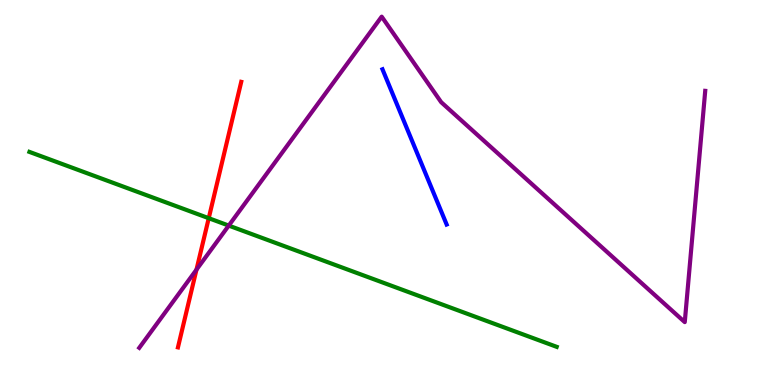[{'lines': ['blue', 'red'], 'intersections': []}, {'lines': ['green', 'red'], 'intersections': [{'x': 2.69, 'y': 4.33}]}, {'lines': ['purple', 'red'], 'intersections': [{'x': 2.54, 'y': 3.0}]}, {'lines': ['blue', 'green'], 'intersections': []}, {'lines': ['blue', 'purple'], 'intersections': []}, {'lines': ['green', 'purple'], 'intersections': [{'x': 2.95, 'y': 4.14}]}]